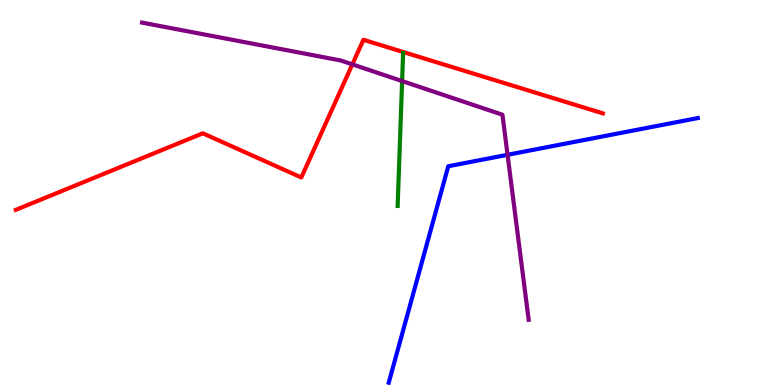[{'lines': ['blue', 'red'], 'intersections': []}, {'lines': ['green', 'red'], 'intersections': []}, {'lines': ['purple', 'red'], 'intersections': [{'x': 4.55, 'y': 8.33}]}, {'lines': ['blue', 'green'], 'intersections': []}, {'lines': ['blue', 'purple'], 'intersections': [{'x': 6.55, 'y': 5.98}]}, {'lines': ['green', 'purple'], 'intersections': [{'x': 5.19, 'y': 7.89}]}]